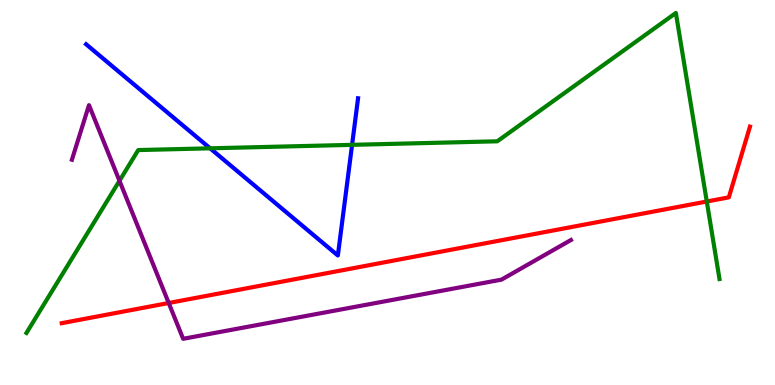[{'lines': ['blue', 'red'], 'intersections': []}, {'lines': ['green', 'red'], 'intersections': [{'x': 9.12, 'y': 4.77}]}, {'lines': ['purple', 'red'], 'intersections': [{'x': 2.18, 'y': 2.13}]}, {'lines': ['blue', 'green'], 'intersections': [{'x': 2.71, 'y': 6.15}, {'x': 4.54, 'y': 6.24}]}, {'lines': ['blue', 'purple'], 'intersections': []}, {'lines': ['green', 'purple'], 'intersections': [{'x': 1.54, 'y': 5.3}]}]